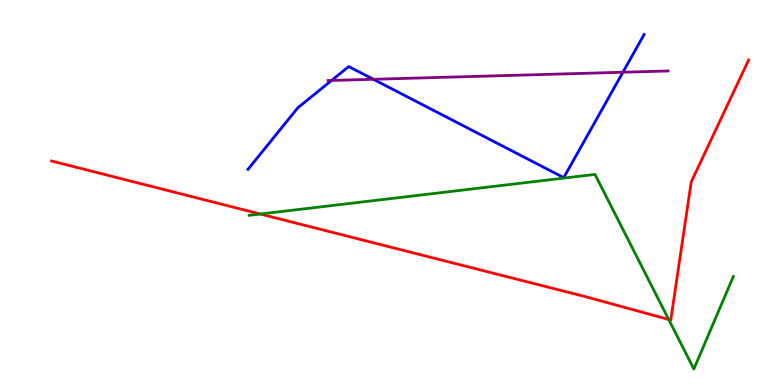[{'lines': ['blue', 'red'], 'intersections': []}, {'lines': ['green', 'red'], 'intersections': [{'x': 3.36, 'y': 4.44}, {'x': 8.63, 'y': 1.7}]}, {'lines': ['purple', 'red'], 'intersections': []}, {'lines': ['blue', 'green'], 'intersections': []}, {'lines': ['blue', 'purple'], 'intersections': [{'x': 4.28, 'y': 7.91}, {'x': 4.82, 'y': 7.94}, {'x': 8.04, 'y': 8.12}]}, {'lines': ['green', 'purple'], 'intersections': []}]